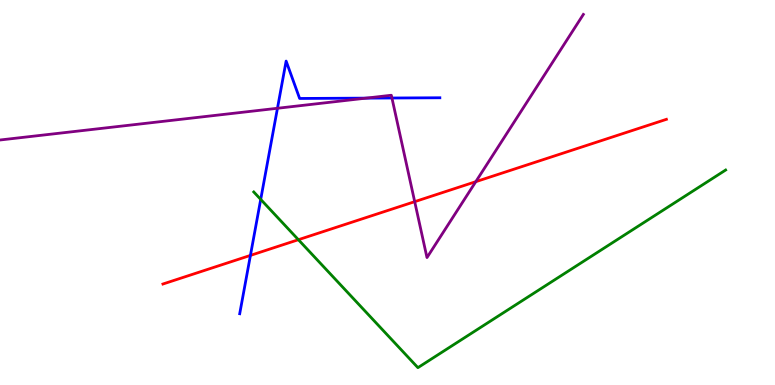[{'lines': ['blue', 'red'], 'intersections': [{'x': 3.23, 'y': 3.37}]}, {'lines': ['green', 'red'], 'intersections': [{'x': 3.85, 'y': 3.77}]}, {'lines': ['purple', 'red'], 'intersections': [{'x': 5.35, 'y': 4.76}, {'x': 6.14, 'y': 5.28}]}, {'lines': ['blue', 'green'], 'intersections': [{'x': 3.36, 'y': 4.82}]}, {'lines': ['blue', 'purple'], 'intersections': [{'x': 3.58, 'y': 7.19}, {'x': 4.72, 'y': 7.45}, {'x': 5.06, 'y': 7.45}]}, {'lines': ['green', 'purple'], 'intersections': []}]